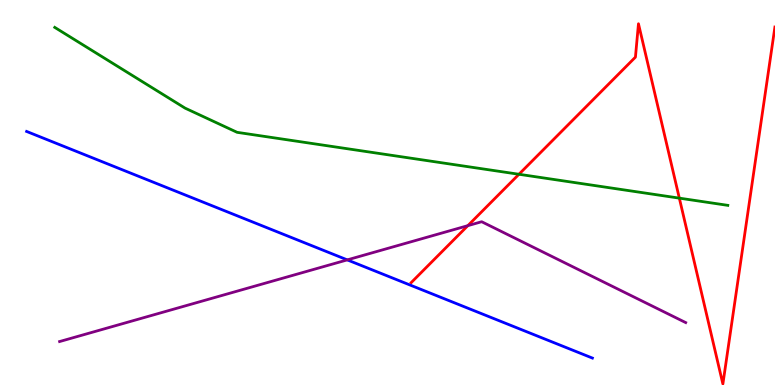[{'lines': ['blue', 'red'], 'intersections': []}, {'lines': ['green', 'red'], 'intersections': [{'x': 6.7, 'y': 5.47}, {'x': 8.77, 'y': 4.85}]}, {'lines': ['purple', 'red'], 'intersections': [{'x': 6.04, 'y': 4.14}]}, {'lines': ['blue', 'green'], 'intersections': []}, {'lines': ['blue', 'purple'], 'intersections': [{'x': 4.48, 'y': 3.25}]}, {'lines': ['green', 'purple'], 'intersections': []}]